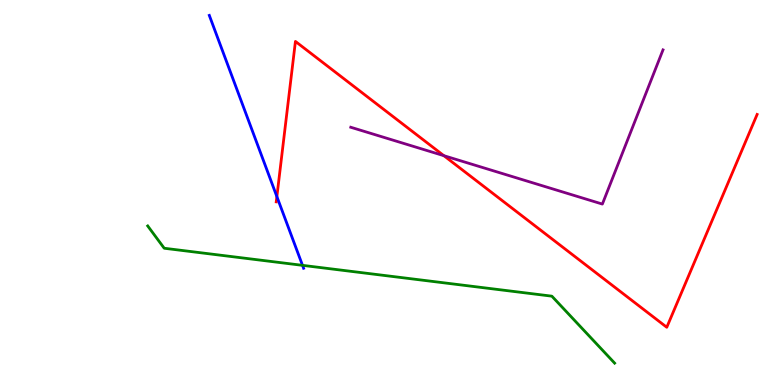[{'lines': ['blue', 'red'], 'intersections': [{'x': 3.57, 'y': 4.89}]}, {'lines': ['green', 'red'], 'intersections': []}, {'lines': ['purple', 'red'], 'intersections': [{'x': 5.73, 'y': 5.96}]}, {'lines': ['blue', 'green'], 'intersections': [{'x': 3.9, 'y': 3.11}]}, {'lines': ['blue', 'purple'], 'intersections': []}, {'lines': ['green', 'purple'], 'intersections': []}]